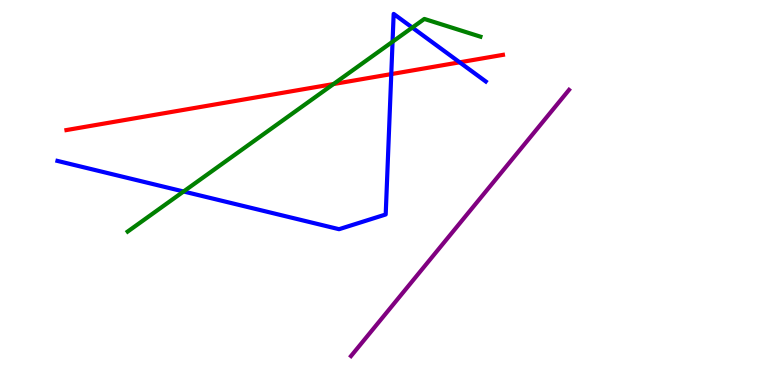[{'lines': ['blue', 'red'], 'intersections': [{'x': 5.05, 'y': 8.08}, {'x': 5.93, 'y': 8.38}]}, {'lines': ['green', 'red'], 'intersections': [{'x': 4.3, 'y': 7.82}]}, {'lines': ['purple', 'red'], 'intersections': []}, {'lines': ['blue', 'green'], 'intersections': [{'x': 2.37, 'y': 5.03}, {'x': 5.07, 'y': 8.92}, {'x': 5.32, 'y': 9.28}]}, {'lines': ['blue', 'purple'], 'intersections': []}, {'lines': ['green', 'purple'], 'intersections': []}]